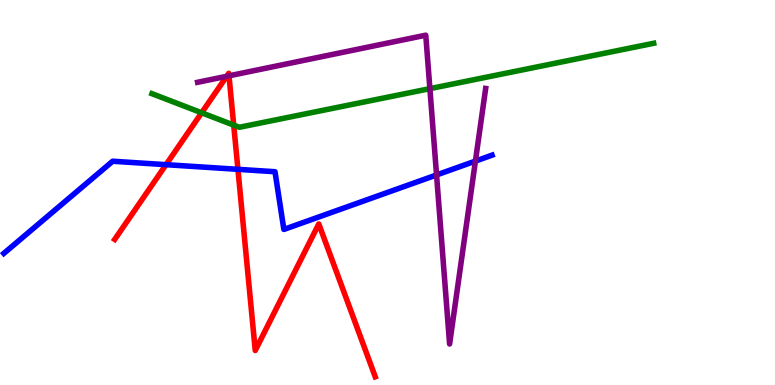[{'lines': ['blue', 'red'], 'intersections': [{'x': 2.14, 'y': 5.72}, {'x': 3.07, 'y': 5.6}]}, {'lines': ['green', 'red'], 'intersections': [{'x': 2.6, 'y': 7.07}, {'x': 3.02, 'y': 6.75}]}, {'lines': ['purple', 'red'], 'intersections': [{'x': 2.93, 'y': 8.02}, {'x': 2.95, 'y': 8.03}]}, {'lines': ['blue', 'green'], 'intersections': []}, {'lines': ['blue', 'purple'], 'intersections': [{'x': 5.63, 'y': 5.46}, {'x': 6.13, 'y': 5.82}]}, {'lines': ['green', 'purple'], 'intersections': [{'x': 5.55, 'y': 7.7}]}]